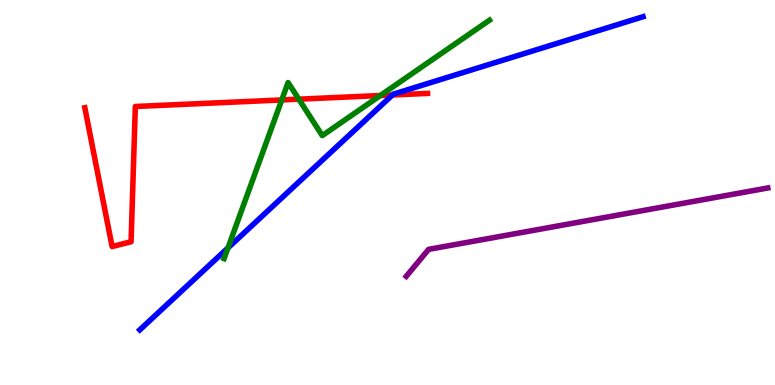[{'lines': ['blue', 'red'], 'intersections': [{'x': 5.06, 'y': 7.53}]}, {'lines': ['green', 'red'], 'intersections': [{'x': 3.64, 'y': 7.4}, {'x': 3.86, 'y': 7.42}, {'x': 4.91, 'y': 7.52}]}, {'lines': ['purple', 'red'], 'intersections': []}, {'lines': ['blue', 'green'], 'intersections': [{'x': 2.94, 'y': 3.56}]}, {'lines': ['blue', 'purple'], 'intersections': []}, {'lines': ['green', 'purple'], 'intersections': []}]